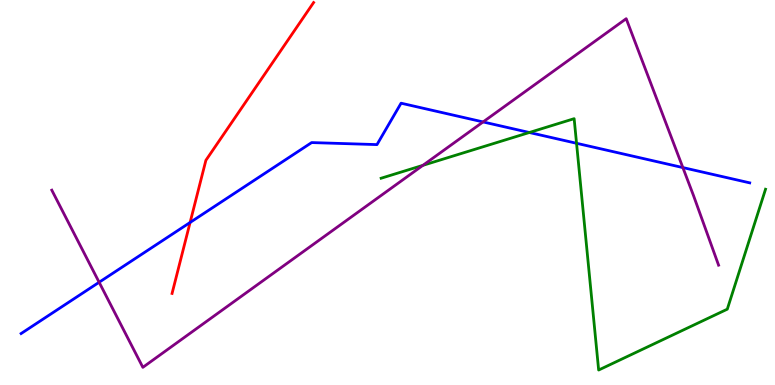[{'lines': ['blue', 'red'], 'intersections': [{'x': 2.45, 'y': 4.22}]}, {'lines': ['green', 'red'], 'intersections': []}, {'lines': ['purple', 'red'], 'intersections': []}, {'lines': ['blue', 'green'], 'intersections': [{'x': 6.83, 'y': 6.56}, {'x': 7.44, 'y': 6.28}]}, {'lines': ['blue', 'purple'], 'intersections': [{'x': 1.28, 'y': 2.67}, {'x': 6.23, 'y': 6.83}, {'x': 8.81, 'y': 5.65}]}, {'lines': ['green', 'purple'], 'intersections': [{'x': 5.46, 'y': 5.71}]}]